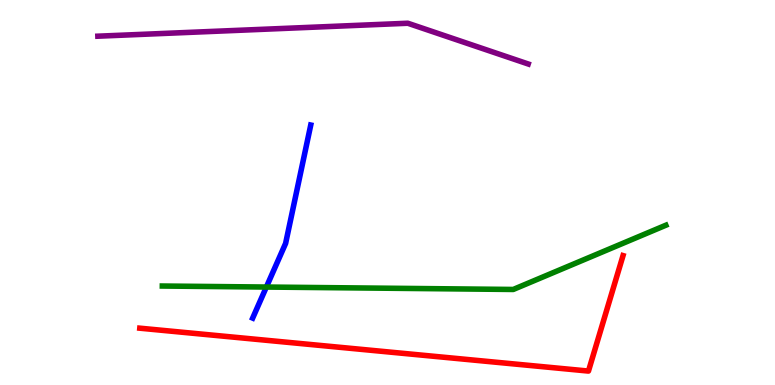[{'lines': ['blue', 'red'], 'intersections': []}, {'lines': ['green', 'red'], 'intersections': []}, {'lines': ['purple', 'red'], 'intersections': []}, {'lines': ['blue', 'green'], 'intersections': [{'x': 3.44, 'y': 2.54}]}, {'lines': ['blue', 'purple'], 'intersections': []}, {'lines': ['green', 'purple'], 'intersections': []}]